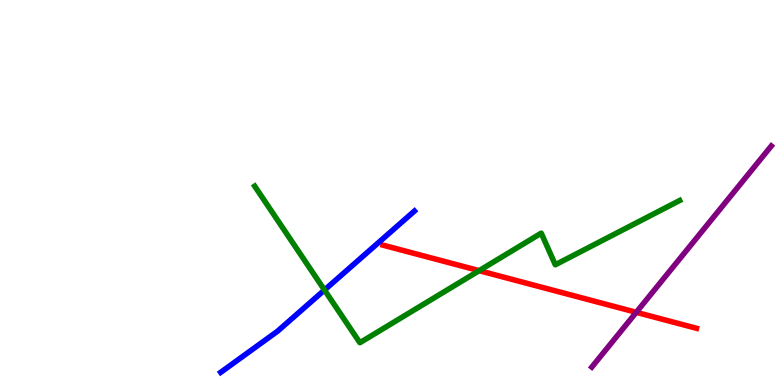[{'lines': ['blue', 'red'], 'intersections': []}, {'lines': ['green', 'red'], 'intersections': [{'x': 6.18, 'y': 2.97}]}, {'lines': ['purple', 'red'], 'intersections': [{'x': 8.21, 'y': 1.89}]}, {'lines': ['blue', 'green'], 'intersections': [{'x': 4.19, 'y': 2.47}]}, {'lines': ['blue', 'purple'], 'intersections': []}, {'lines': ['green', 'purple'], 'intersections': []}]